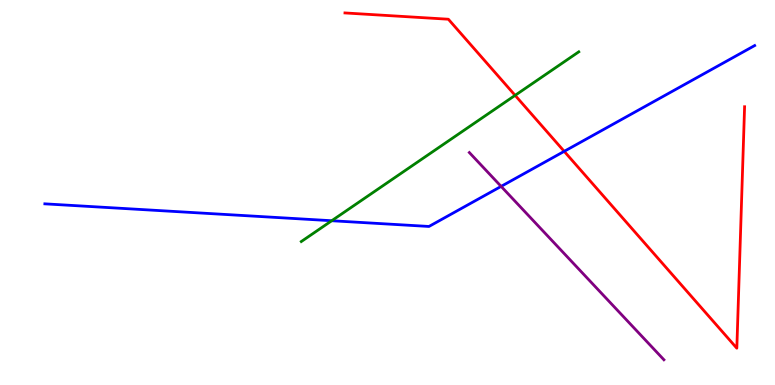[{'lines': ['blue', 'red'], 'intersections': [{'x': 7.28, 'y': 6.07}]}, {'lines': ['green', 'red'], 'intersections': [{'x': 6.65, 'y': 7.52}]}, {'lines': ['purple', 'red'], 'intersections': []}, {'lines': ['blue', 'green'], 'intersections': [{'x': 4.28, 'y': 4.27}]}, {'lines': ['blue', 'purple'], 'intersections': [{'x': 6.47, 'y': 5.16}]}, {'lines': ['green', 'purple'], 'intersections': []}]